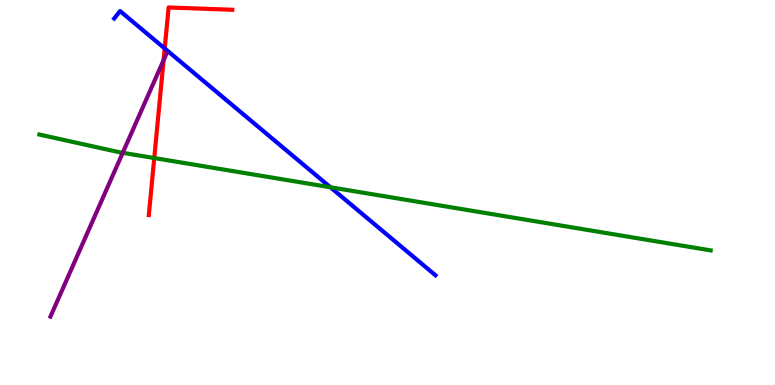[{'lines': ['blue', 'red'], 'intersections': [{'x': 2.13, 'y': 8.74}]}, {'lines': ['green', 'red'], 'intersections': [{'x': 1.99, 'y': 5.9}]}, {'lines': ['purple', 'red'], 'intersections': [{'x': 2.11, 'y': 8.44}]}, {'lines': ['blue', 'green'], 'intersections': [{'x': 4.26, 'y': 5.14}]}, {'lines': ['blue', 'purple'], 'intersections': []}, {'lines': ['green', 'purple'], 'intersections': [{'x': 1.58, 'y': 6.03}]}]